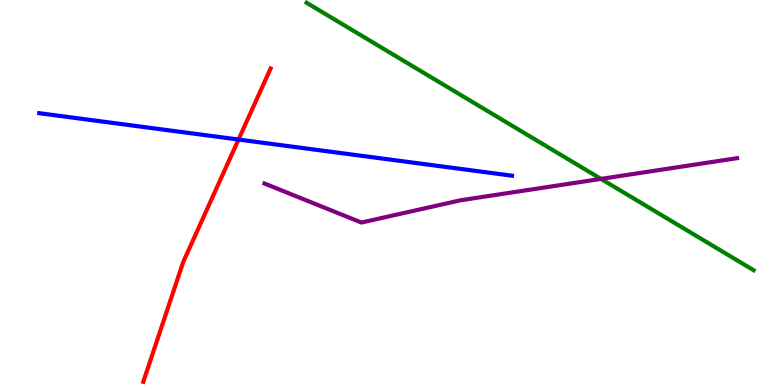[{'lines': ['blue', 'red'], 'intersections': [{'x': 3.08, 'y': 6.38}]}, {'lines': ['green', 'red'], 'intersections': []}, {'lines': ['purple', 'red'], 'intersections': []}, {'lines': ['blue', 'green'], 'intersections': []}, {'lines': ['blue', 'purple'], 'intersections': []}, {'lines': ['green', 'purple'], 'intersections': [{'x': 7.75, 'y': 5.35}]}]